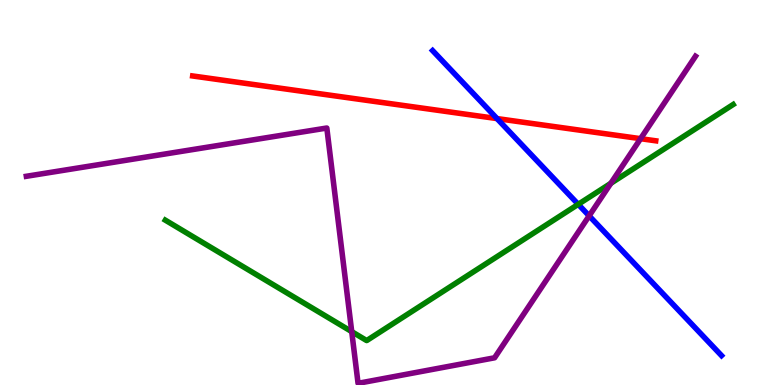[{'lines': ['blue', 'red'], 'intersections': [{'x': 6.41, 'y': 6.92}]}, {'lines': ['green', 'red'], 'intersections': []}, {'lines': ['purple', 'red'], 'intersections': [{'x': 8.27, 'y': 6.4}]}, {'lines': ['blue', 'green'], 'intersections': [{'x': 7.46, 'y': 4.69}]}, {'lines': ['blue', 'purple'], 'intersections': [{'x': 7.6, 'y': 4.39}]}, {'lines': ['green', 'purple'], 'intersections': [{'x': 4.54, 'y': 1.39}, {'x': 7.88, 'y': 5.24}]}]